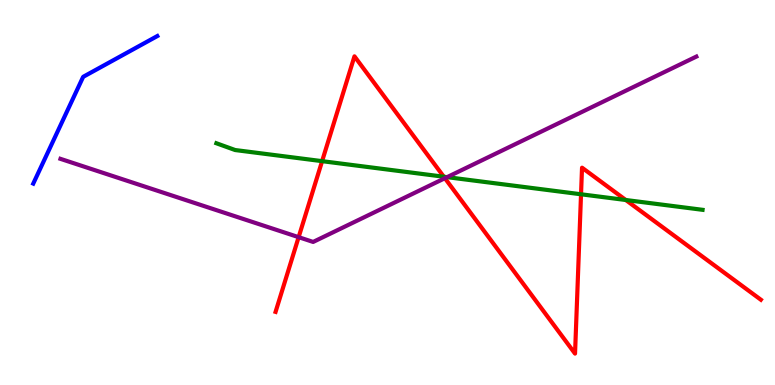[{'lines': ['blue', 'red'], 'intersections': []}, {'lines': ['green', 'red'], 'intersections': [{'x': 4.16, 'y': 5.81}, {'x': 5.73, 'y': 5.41}, {'x': 7.5, 'y': 4.95}, {'x': 8.07, 'y': 4.81}]}, {'lines': ['purple', 'red'], 'intersections': [{'x': 3.85, 'y': 3.84}, {'x': 5.74, 'y': 5.37}]}, {'lines': ['blue', 'green'], 'intersections': []}, {'lines': ['blue', 'purple'], 'intersections': []}, {'lines': ['green', 'purple'], 'intersections': [{'x': 5.77, 'y': 5.4}]}]